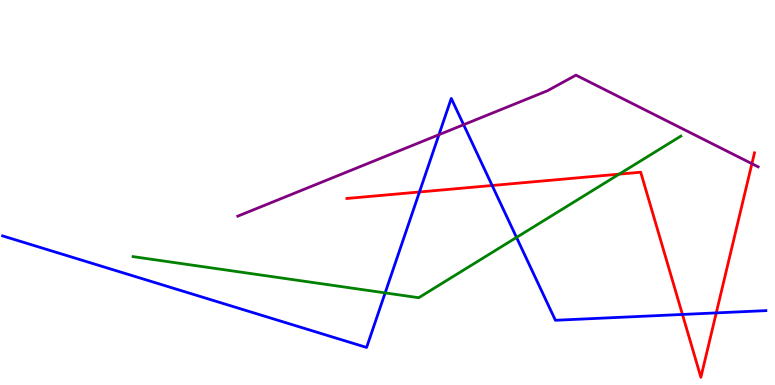[{'lines': ['blue', 'red'], 'intersections': [{'x': 5.41, 'y': 5.01}, {'x': 6.35, 'y': 5.18}, {'x': 8.81, 'y': 1.83}, {'x': 9.24, 'y': 1.87}]}, {'lines': ['green', 'red'], 'intersections': [{'x': 7.99, 'y': 5.48}]}, {'lines': ['purple', 'red'], 'intersections': [{'x': 9.7, 'y': 5.75}]}, {'lines': ['blue', 'green'], 'intersections': [{'x': 4.97, 'y': 2.39}, {'x': 6.66, 'y': 3.83}]}, {'lines': ['blue', 'purple'], 'intersections': [{'x': 5.66, 'y': 6.5}, {'x': 5.98, 'y': 6.76}]}, {'lines': ['green', 'purple'], 'intersections': []}]